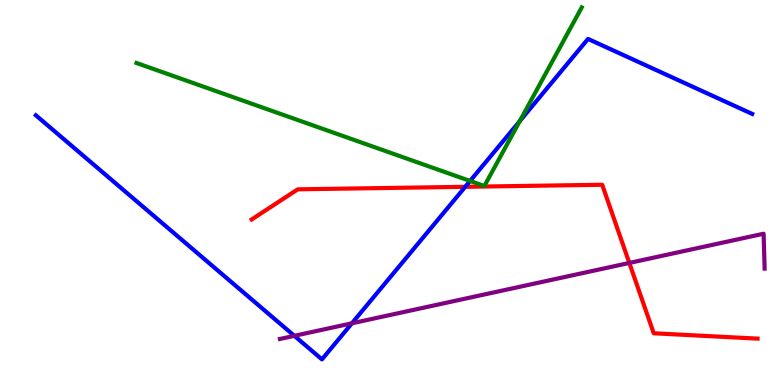[{'lines': ['blue', 'red'], 'intersections': [{'x': 6.0, 'y': 5.15}]}, {'lines': ['green', 'red'], 'intersections': []}, {'lines': ['purple', 'red'], 'intersections': [{'x': 8.12, 'y': 3.17}]}, {'lines': ['blue', 'green'], 'intersections': [{'x': 6.07, 'y': 5.3}, {'x': 6.71, 'y': 6.85}]}, {'lines': ['blue', 'purple'], 'intersections': [{'x': 3.8, 'y': 1.28}, {'x': 4.54, 'y': 1.6}]}, {'lines': ['green', 'purple'], 'intersections': []}]